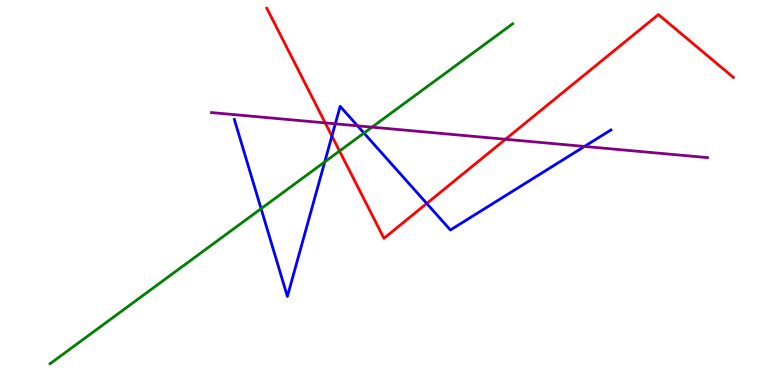[{'lines': ['blue', 'red'], 'intersections': [{'x': 4.28, 'y': 6.47}, {'x': 5.51, 'y': 4.72}]}, {'lines': ['green', 'red'], 'intersections': [{'x': 4.38, 'y': 6.08}]}, {'lines': ['purple', 'red'], 'intersections': [{'x': 4.2, 'y': 6.81}, {'x': 6.52, 'y': 6.38}]}, {'lines': ['blue', 'green'], 'intersections': [{'x': 3.37, 'y': 4.58}, {'x': 4.19, 'y': 5.8}, {'x': 4.7, 'y': 6.54}]}, {'lines': ['blue', 'purple'], 'intersections': [{'x': 4.33, 'y': 6.78}, {'x': 4.61, 'y': 6.73}, {'x': 7.54, 'y': 6.2}]}, {'lines': ['green', 'purple'], 'intersections': [{'x': 4.8, 'y': 6.7}]}]